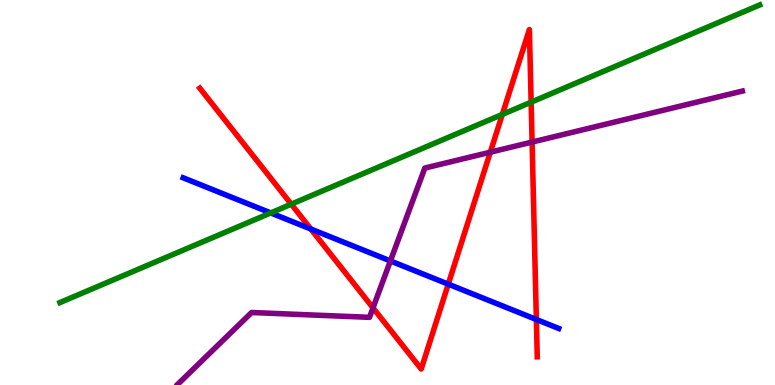[{'lines': ['blue', 'red'], 'intersections': [{'x': 4.01, 'y': 4.05}, {'x': 5.78, 'y': 2.62}, {'x': 6.92, 'y': 1.7}]}, {'lines': ['green', 'red'], 'intersections': [{'x': 3.76, 'y': 4.7}, {'x': 6.48, 'y': 7.03}, {'x': 6.85, 'y': 7.35}]}, {'lines': ['purple', 'red'], 'intersections': [{'x': 4.81, 'y': 2.0}, {'x': 6.33, 'y': 6.05}, {'x': 6.87, 'y': 6.31}]}, {'lines': ['blue', 'green'], 'intersections': [{'x': 3.49, 'y': 4.47}]}, {'lines': ['blue', 'purple'], 'intersections': [{'x': 5.04, 'y': 3.22}]}, {'lines': ['green', 'purple'], 'intersections': []}]